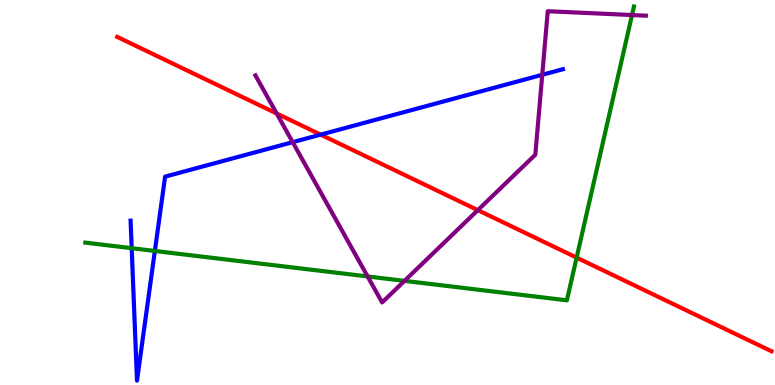[{'lines': ['blue', 'red'], 'intersections': [{'x': 4.14, 'y': 6.5}]}, {'lines': ['green', 'red'], 'intersections': [{'x': 7.44, 'y': 3.31}]}, {'lines': ['purple', 'red'], 'intersections': [{'x': 3.57, 'y': 7.05}, {'x': 6.17, 'y': 4.54}]}, {'lines': ['blue', 'green'], 'intersections': [{'x': 1.7, 'y': 3.55}, {'x': 2.0, 'y': 3.48}]}, {'lines': ['blue', 'purple'], 'intersections': [{'x': 3.78, 'y': 6.31}, {'x': 7.0, 'y': 8.06}]}, {'lines': ['green', 'purple'], 'intersections': [{'x': 4.74, 'y': 2.82}, {'x': 5.22, 'y': 2.7}, {'x': 8.16, 'y': 9.61}]}]